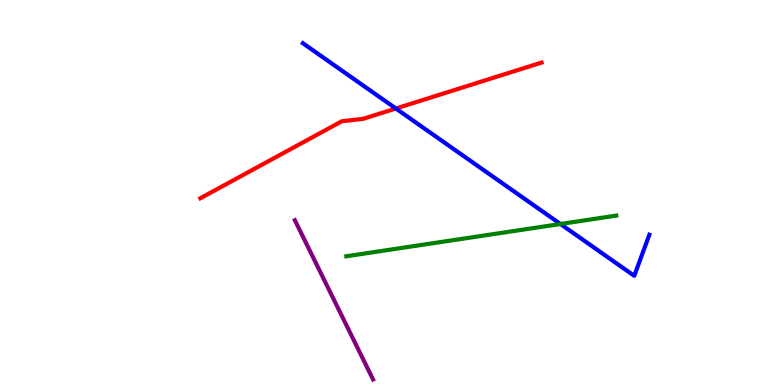[{'lines': ['blue', 'red'], 'intersections': [{'x': 5.11, 'y': 7.18}]}, {'lines': ['green', 'red'], 'intersections': []}, {'lines': ['purple', 'red'], 'intersections': []}, {'lines': ['blue', 'green'], 'intersections': [{'x': 7.23, 'y': 4.18}]}, {'lines': ['blue', 'purple'], 'intersections': []}, {'lines': ['green', 'purple'], 'intersections': []}]